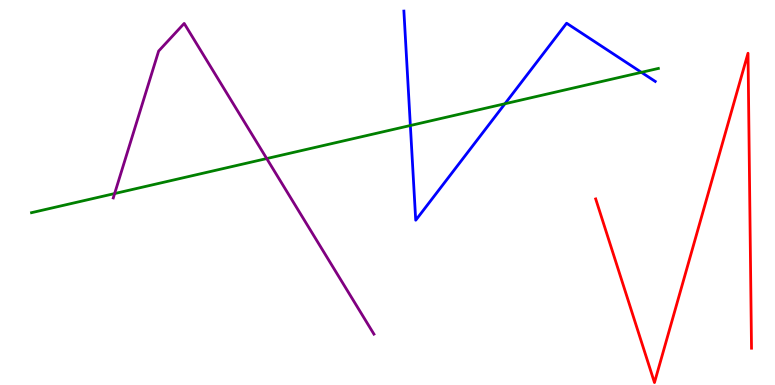[{'lines': ['blue', 'red'], 'intersections': []}, {'lines': ['green', 'red'], 'intersections': []}, {'lines': ['purple', 'red'], 'intersections': []}, {'lines': ['blue', 'green'], 'intersections': [{'x': 5.29, 'y': 6.74}, {'x': 6.52, 'y': 7.31}, {'x': 8.28, 'y': 8.12}]}, {'lines': ['blue', 'purple'], 'intersections': []}, {'lines': ['green', 'purple'], 'intersections': [{'x': 1.48, 'y': 4.97}, {'x': 3.44, 'y': 5.88}]}]